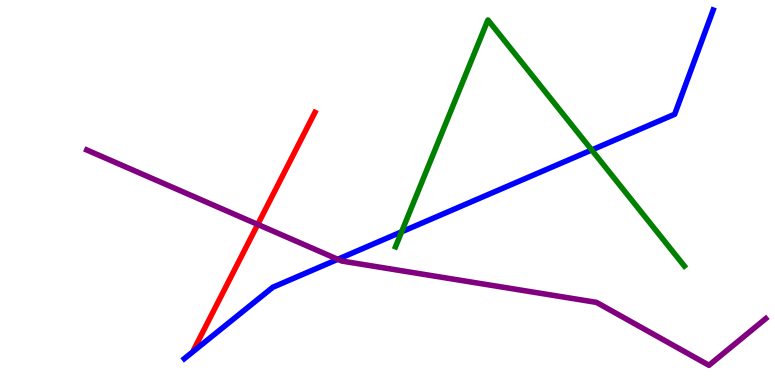[{'lines': ['blue', 'red'], 'intersections': []}, {'lines': ['green', 'red'], 'intersections': []}, {'lines': ['purple', 'red'], 'intersections': [{'x': 3.33, 'y': 4.17}]}, {'lines': ['blue', 'green'], 'intersections': [{'x': 5.18, 'y': 3.98}, {'x': 7.64, 'y': 6.1}]}, {'lines': ['blue', 'purple'], 'intersections': [{'x': 4.36, 'y': 3.26}]}, {'lines': ['green', 'purple'], 'intersections': []}]